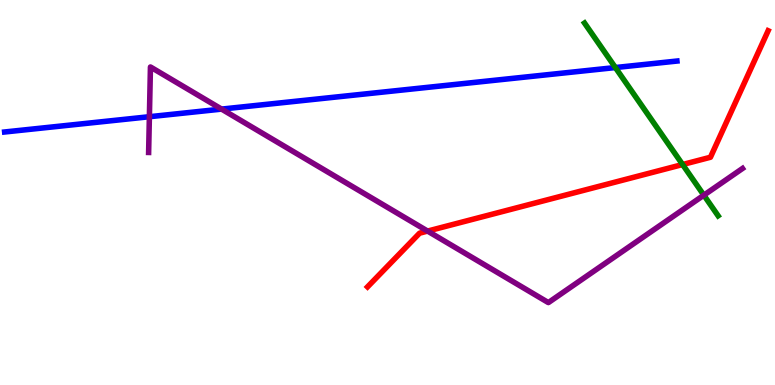[{'lines': ['blue', 'red'], 'intersections': []}, {'lines': ['green', 'red'], 'intersections': [{'x': 8.81, 'y': 5.73}]}, {'lines': ['purple', 'red'], 'intersections': [{'x': 5.52, 'y': 4.0}]}, {'lines': ['blue', 'green'], 'intersections': [{'x': 7.94, 'y': 8.25}]}, {'lines': ['blue', 'purple'], 'intersections': [{'x': 1.93, 'y': 6.97}, {'x': 2.86, 'y': 7.17}]}, {'lines': ['green', 'purple'], 'intersections': [{'x': 9.08, 'y': 4.93}]}]